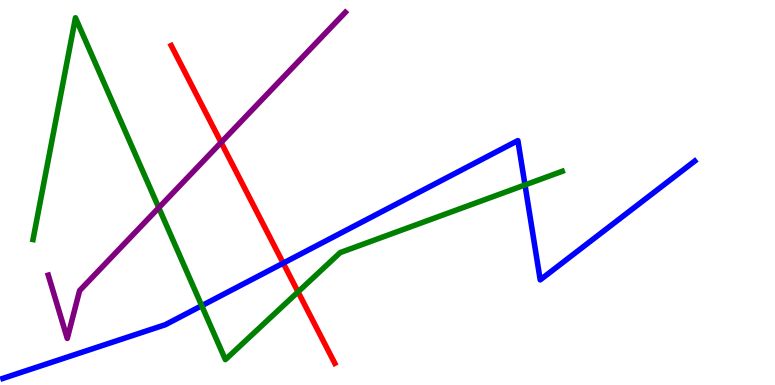[{'lines': ['blue', 'red'], 'intersections': [{'x': 3.65, 'y': 3.17}]}, {'lines': ['green', 'red'], 'intersections': [{'x': 3.85, 'y': 2.42}]}, {'lines': ['purple', 'red'], 'intersections': [{'x': 2.85, 'y': 6.3}]}, {'lines': ['blue', 'green'], 'intersections': [{'x': 2.6, 'y': 2.06}, {'x': 6.77, 'y': 5.2}]}, {'lines': ['blue', 'purple'], 'intersections': []}, {'lines': ['green', 'purple'], 'intersections': [{'x': 2.05, 'y': 4.6}]}]